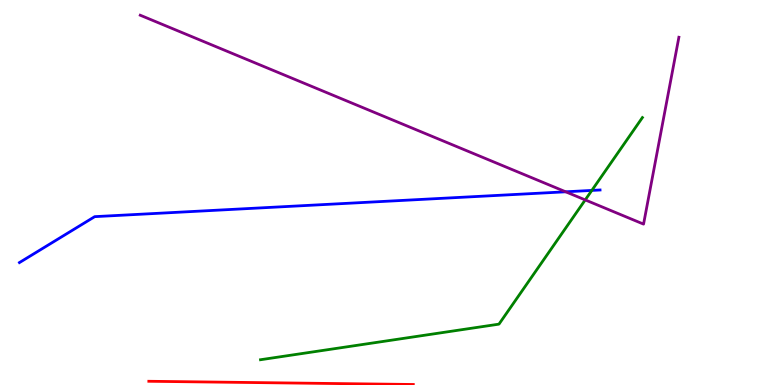[{'lines': ['blue', 'red'], 'intersections': []}, {'lines': ['green', 'red'], 'intersections': []}, {'lines': ['purple', 'red'], 'intersections': []}, {'lines': ['blue', 'green'], 'intersections': [{'x': 7.64, 'y': 5.05}]}, {'lines': ['blue', 'purple'], 'intersections': [{'x': 7.3, 'y': 5.02}]}, {'lines': ['green', 'purple'], 'intersections': [{'x': 7.55, 'y': 4.81}]}]